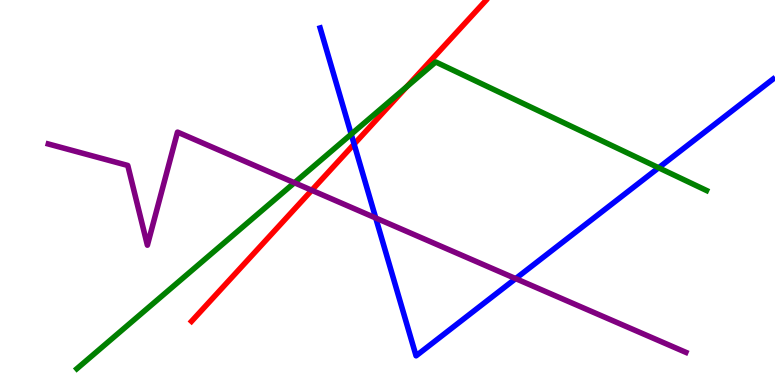[{'lines': ['blue', 'red'], 'intersections': [{'x': 4.57, 'y': 6.26}]}, {'lines': ['green', 'red'], 'intersections': [{'x': 5.25, 'y': 7.75}]}, {'lines': ['purple', 'red'], 'intersections': [{'x': 4.02, 'y': 5.06}]}, {'lines': ['blue', 'green'], 'intersections': [{'x': 4.53, 'y': 6.51}, {'x': 8.5, 'y': 5.64}]}, {'lines': ['blue', 'purple'], 'intersections': [{'x': 4.85, 'y': 4.34}, {'x': 6.65, 'y': 2.76}]}, {'lines': ['green', 'purple'], 'intersections': [{'x': 3.8, 'y': 5.25}]}]